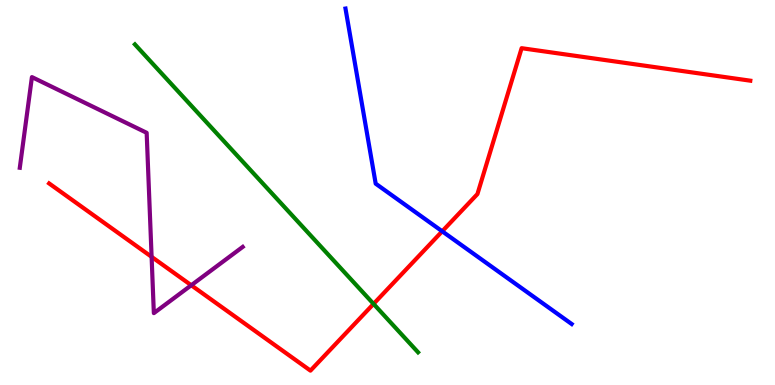[{'lines': ['blue', 'red'], 'intersections': [{'x': 5.71, 'y': 3.99}]}, {'lines': ['green', 'red'], 'intersections': [{'x': 4.82, 'y': 2.11}]}, {'lines': ['purple', 'red'], 'intersections': [{'x': 1.96, 'y': 3.33}, {'x': 2.47, 'y': 2.59}]}, {'lines': ['blue', 'green'], 'intersections': []}, {'lines': ['blue', 'purple'], 'intersections': []}, {'lines': ['green', 'purple'], 'intersections': []}]